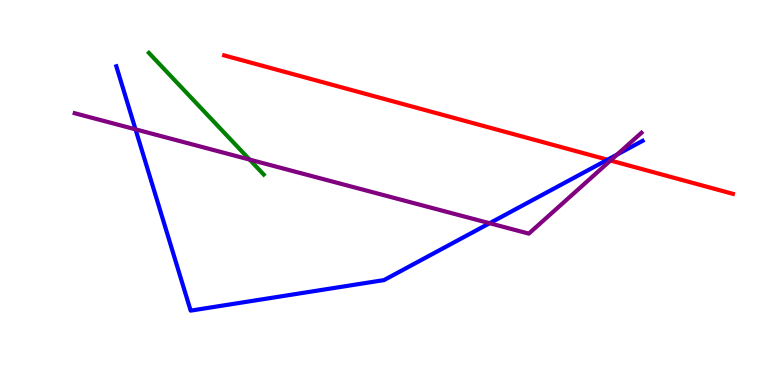[{'lines': ['blue', 'red'], 'intersections': [{'x': 7.84, 'y': 5.85}]}, {'lines': ['green', 'red'], 'intersections': []}, {'lines': ['purple', 'red'], 'intersections': [{'x': 7.88, 'y': 5.83}]}, {'lines': ['blue', 'green'], 'intersections': []}, {'lines': ['blue', 'purple'], 'intersections': [{'x': 1.75, 'y': 6.64}, {'x': 6.32, 'y': 4.2}, {'x': 7.96, 'y': 5.99}]}, {'lines': ['green', 'purple'], 'intersections': [{'x': 3.22, 'y': 5.85}]}]